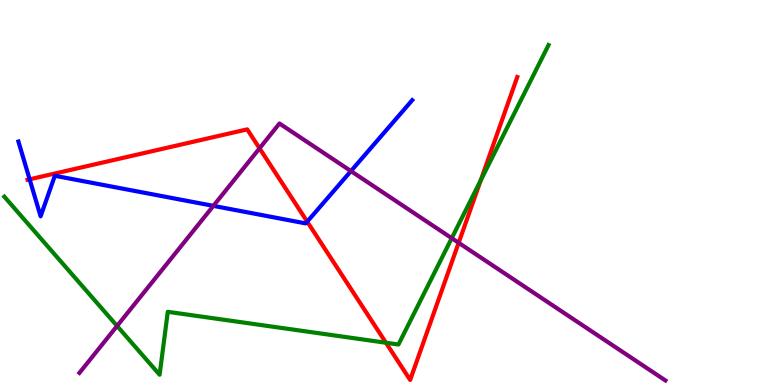[{'lines': ['blue', 'red'], 'intersections': [{'x': 0.382, 'y': 5.34}, {'x': 3.96, 'y': 4.24}]}, {'lines': ['green', 'red'], 'intersections': [{'x': 4.98, 'y': 1.1}, {'x': 6.2, 'y': 5.32}]}, {'lines': ['purple', 'red'], 'intersections': [{'x': 3.35, 'y': 6.15}, {'x': 5.92, 'y': 3.69}]}, {'lines': ['blue', 'green'], 'intersections': []}, {'lines': ['blue', 'purple'], 'intersections': [{'x': 2.75, 'y': 4.65}, {'x': 4.53, 'y': 5.56}]}, {'lines': ['green', 'purple'], 'intersections': [{'x': 1.51, 'y': 1.53}, {'x': 5.83, 'y': 3.81}]}]